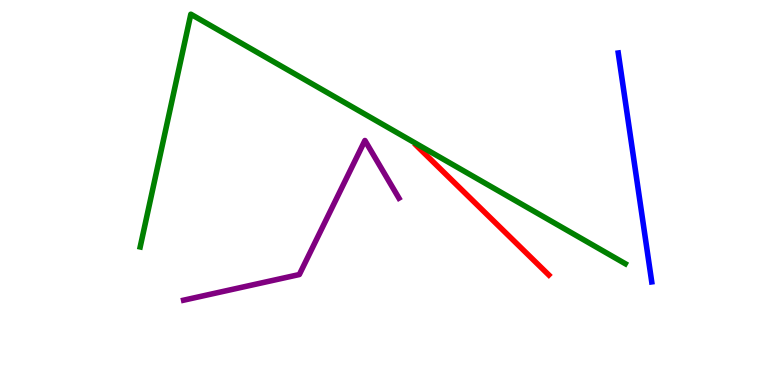[{'lines': ['blue', 'red'], 'intersections': []}, {'lines': ['green', 'red'], 'intersections': []}, {'lines': ['purple', 'red'], 'intersections': []}, {'lines': ['blue', 'green'], 'intersections': []}, {'lines': ['blue', 'purple'], 'intersections': []}, {'lines': ['green', 'purple'], 'intersections': []}]